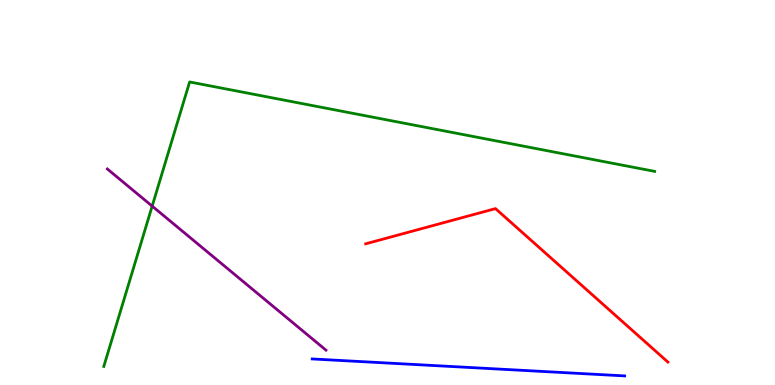[{'lines': ['blue', 'red'], 'intersections': []}, {'lines': ['green', 'red'], 'intersections': []}, {'lines': ['purple', 'red'], 'intersections': []}, {'lines': ['blue', 'green'], 'intersections': []}, {'lines': ['blue', 'purple'], 'intersections': []}, {'lines': ['green', 'purple'], 'intersections': [{'x': 1.96, 'y': 4.65}]}]